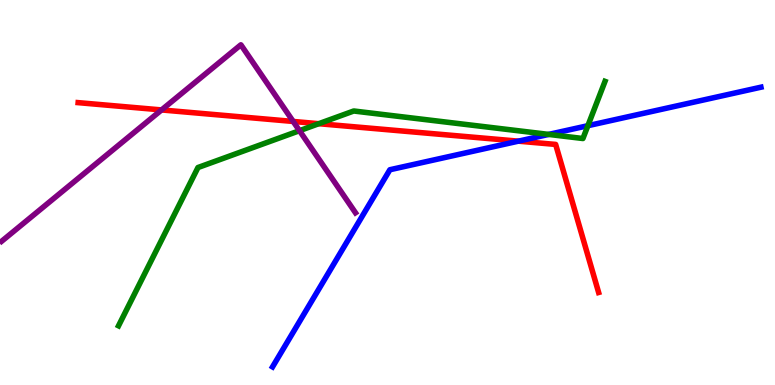[{'lines': ['blue', 'red'], 'intersections': [{'x': 6.69, 'y': 6.33}]}, {'lines': ['green', 'red'], 'intersections': [{'x': 4.11, 'y': 6.79}]}, {'lines': ['purple', 'red'], 'intersections': [{'x': 2.08, 'y': 7.14}, {'x': 3.78, 'y': 6.85}]}, {'lines': ['blue', 'green'], 'intersections': [{'x': 7.08, 'y': 6.51}, {'x': 7.59, 'y': 6.74}]}, {'lines': ['blue', 'purple'], 'intersections': []}, {'lines': ['green', 'purple'], 'intersections': [{'x': 3.86, 'y': 6.61}]}]